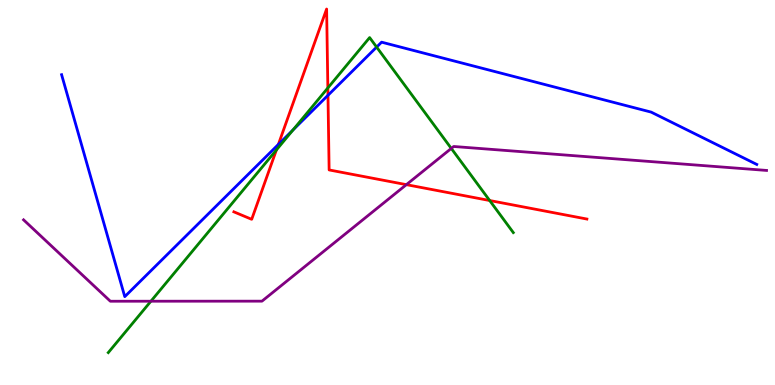[{'lines': ['blue', 'red'], 'intersections': [{'x': 3.59, 'y': 6.25}, {'x': 4.23, 'y': 7.52}]}, {'lines': ['green', 'red'], 'intersections': [{'x': 3.57, 'y': 6.11}, {'x': 4.23, 'y': 7.72}, {'x': 6.32, 'y': 4.79}]}, {'lines': ['purple', 'red'], 'intersections': [{'x': 5.24, 'y': 5.2}]}, {'lines': ['blue', 'green'], 'intersections': [{'x': 3.78, 'y': 6.62}, {'x': 4.86, 'y': 8.78}]}, {'lines': ['blue', 'purple'], 'intersections': []}, {'lines': ['green', 'purple'], 'intersections': [{'x': 1.95, 'y': 2.18}, {'x': 5.82, 'y': 6.15}]}]